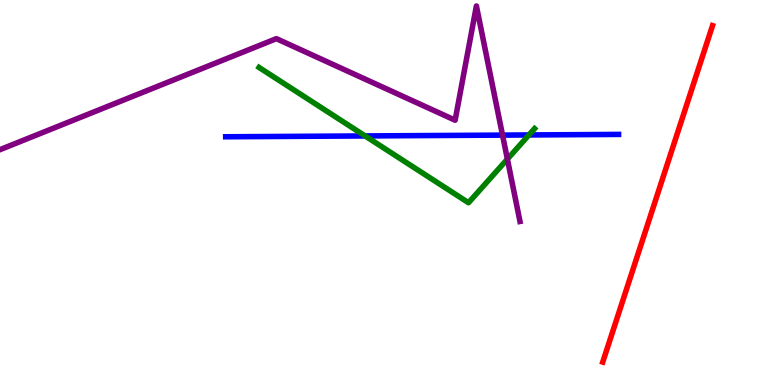[{'lines': ['blue', 'red'], 'intersections': []}, {'lines': ['green', 'red'], 'intersections': []}, {'lines': ['purple', 'red'], 'intersections': []}, {'lines': ['blue', 'green'], 'intersections': [{'x': 4.71, 'y': 6.47}, {'x': 6.82, 'y': 6.49}]}, {'lines': ['blue', 'purple'], 'intersections': [{'x': 6.48, 'y': 6.49}]}, {'lines': ['green', 'purple'], 'intersections': [{'x': 6.55, 'y': 5.87}]}]